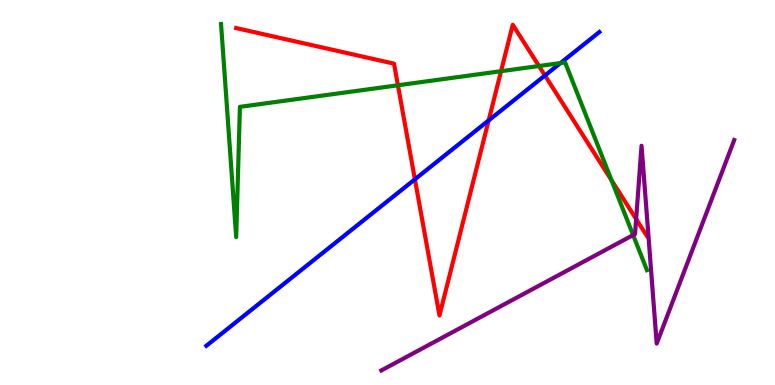[{'lines': ['blue', 'red'], 'intersections': [{'x': 5.35, 'y': 5.34}, {'x': 6.31, 'y': 6.87}, {'x': 7.03, 'y': 8.04}]}, {'lines': ['green', 'red'], 'intersections': [{'x': 5.13, 'y': 7.79}, {'x': 6.47, 'y': 8.15}, {'x': 6.95, 'y': 8.29}, {'x': 7.89, 'y': 5.32}]}, {'lines': ['purple', 'red'], 'intersections': [{'x': 8.21, 'y': 4.31}]}, {'lines': ['blue', 'green'], 'intersections': [{'x': 7.23, 'y': 8.36}]}, {'lines': ['blue', 'purple'], 'intersections': []}, {'lines': ['green', 'purple'], 'intersections': [{'x': 8.17, 'y': 3.89}]}]